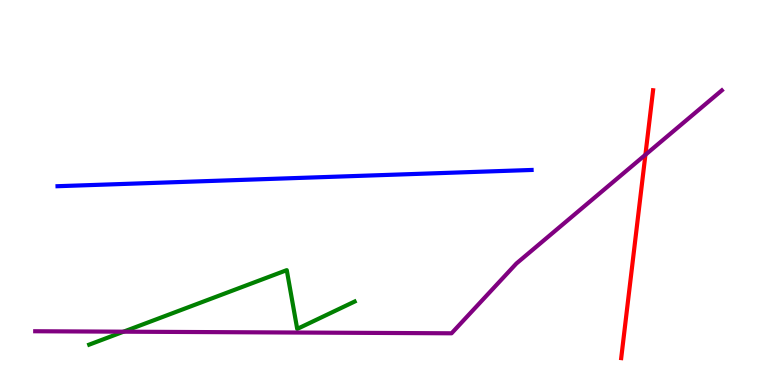[{'lines': ['blue', 'red'], 'intersections': []}, {'lines': ['green', 'red'], 'intersections': []}, {'lines': ['purple', 'red'], 'intersections': [{'x': 8.33, 'y': 5.98}]}, {'lines': ['blue', 'green'], 'intersections': []}, {'lines': ['blue', 'purple'], 'intersections': []}, {'lines': ['green', 'purple'], 'intersections': [{'x': 1.59, 'y': 1.38}]}]